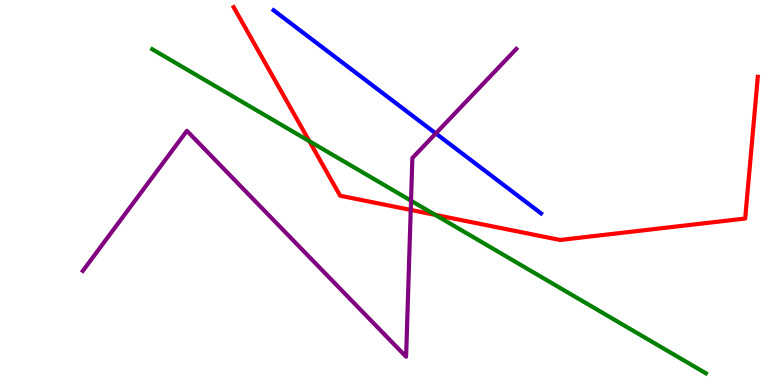[{'lines': ['blue', 'red'], 'intersections': []}, {'lines': ['green', 'red'], 'intersections': [{'x': 3.99, 'y': 6.33}, {'x': 5.62, 'y': 4.42}]}, {'lines': ['purple', 'red'], 'intersections': [{'x': 5.3, 'y': 4.55}]}, {'lines': ['blue', 'green'], 'intersections': []}, {'lines': ['blue', 'purple'], 'intersections': [{'x': 5.62, 'y': 6.53}]}, {'lines': ['green', 'purple'], 'intersections': [{'x': 5.3, 'y': 4.79}]}]